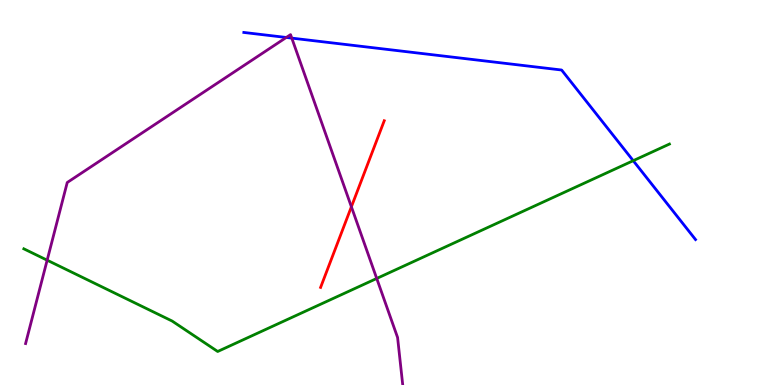[{'lines': ['blue', 'red'], 'intersections': []}, {'lines': ['green', 'red'], 'intersections': []}, {'lines': ['purple', 'red'], 'intersections': [{'x': 4.53, 'y': 4.63}]}, {'lines': ['blue', 'green'], 'intersections': [{'x': 8.17, 'y': 5.83}]}, {'lines': ['blue', 'purple'], 'intersections': [{'x': 3.69, 'y': 9.03}, {'x': 3.76, 'y': 9.01}]}, {'lines': ['green', 'purple'], 'intersections': [{'x': 0.608, 'y': 3.24}, {'x': 4.86, 'y': 2.77}]}]